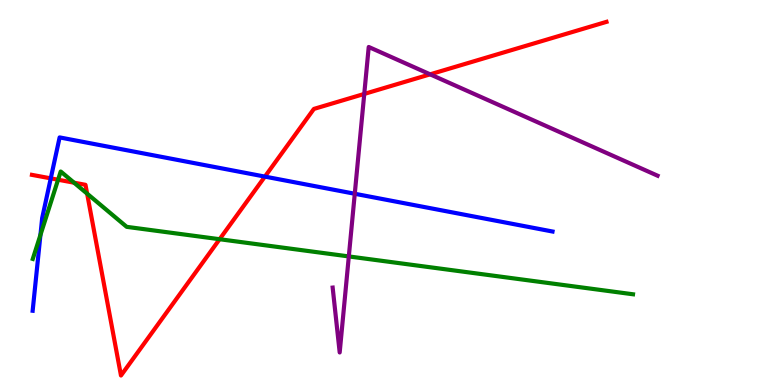[{'lines': ['blue', 'red'], 'intersections': [{'x': 0.655, 'y': 5.37}, {'x': 3.42, 'y': 5.41}]}, {'lines': ['green', 'red'], 'intersections': [{'x': 0.749, 'y': 5.33}, {'x': 0.956, 'y': 5.25}, {'x': 1.12, 'y': 4.97}, {'x': 2.83, 'y': 3.79}]}, {'lines': ['purple', 'red'], 'intersections': [{'x': 4.7, 'y': 7.56}, {'x': 5.55, 'y': 8.07}]}, {'lines': ['blue', 'green'], 'intersections': [{'x': 0.522, 'y': 3.9}]}, {'lines': ['blue', 'purple'], 'intersections': [{'x': 4.58, 'y': 4.97}]}, {'lines': ['green', 'purple'], 'intersections': [{'x': 4.5, 'y': 3.34}]}]